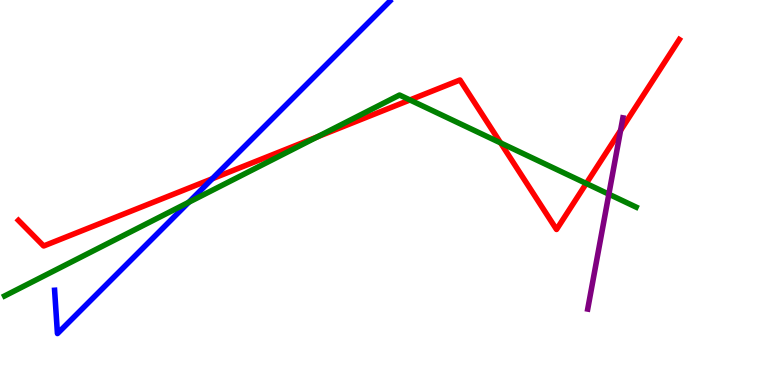[{'lines': ['blue', 'red'], 'intersections': [{'x': 2.74, 'y': 5.36}]}, {'lines': ['green', 'red'], 'intersections': [{'x': 4.09, 'y': 6.44}, {'x': 5.29, 'y': 7.4}, {'x': 6.46, 'y': 6.29}, {'x': 7.56, 'y': 5.23}]}, {'lines': ['purple', 'red'], 'intersections': [{'x': 8.01, 'y': 6.61}]}, {'lines': ['blue', 'green'], 'intersections': [{'x': 2.44, 'y': 4.75}]}, {'lines': ['blue', 'purple'], 'intersections': []}, {'lines': ['green', 'purple'], 'intersections': [{'x': 7.86, 'y': 4.96}]}]